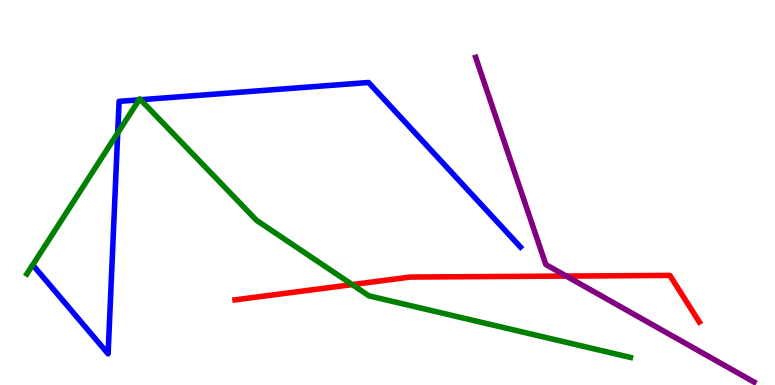[{'lines': ['blue', 'red'], 'intersections': []}, {'lines': ['green', 'red'], 'intersections': [{'x': 4.54, 'y': 2.61}]}, {'lines': ['purple', 'red'], 'intersections': [{'x': 7.31, 'y': 2.83}]}, {'lines': ['blue', 'green'], 'intersections': [{'x': 1.52, 'y': 6.55}, {'x': 1.79, 'y': 7.41}, {'x': 1.81, 'y': 7.41}]}, {'lines': ['blue', 'purple'], 'intersections': []}, {'lines': ['green', 'purple'], 'intersections': []}]